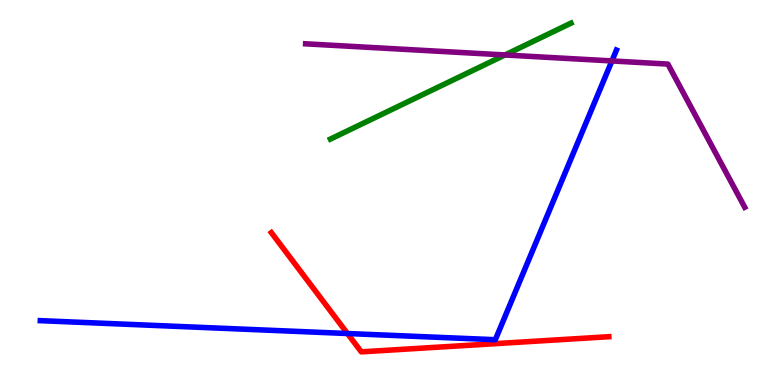[{'lines': ['blue', 'red'], 'intersections': [{'x': 4.48, 'y': 1.34}]}, {'lines': ['green', 'red'], 'intersections': []}, {'lines': ['purple', 'red'], 'intersections': []}, {'lines': ['blue', 'green'], 'intersections': []}, {'lines': ['blue', 'purple'], 'intersections': [{'x': 7.9, 'y': 8.42}]}, {'lines': ['green', 'purple'], 'intersections': [{'x': 6.52, 'y': 8.57}]}]